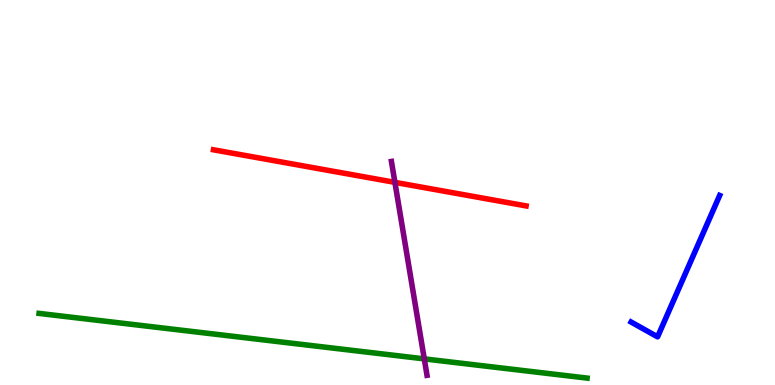[{'lines': ['blue', 'red'], 'intersections': []}, {'lines': ['green', 'red'], 'intersections': []}, {'lines': ['purple', 'red'], 'intersections': [{'x': 5.1, 'y': 5.26}]}, {'lines': ['blue', 'green'], 'intersections': []}, {'lines': ['blue', 'purple'], 'intersections': []}, {'lines': ['green', 'purple'], 'intersections': [{'x': 5.47, 'y': 0.679}]}]